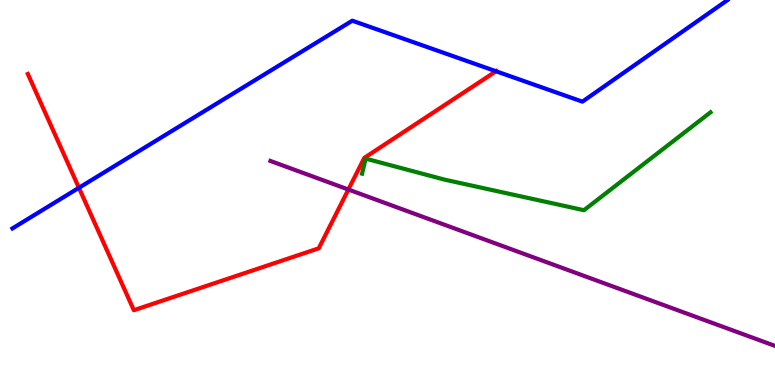[{'lines': ['blue', 'red'], 'intersections': [{'x': 1.02, 'y': 5.12}, {'x': 6.4, 'y': 8.15}]}, {'lines': ['green', 'red'], 'intersections': []}, {'lines': ['purple', 'red'], 'intersections': [{'x': 4.5, 'y': 5.08}]}, {'lines': ['blue', 'green'], 'intersections': []}, {'lines': ['blue', 'purple'], 'intersections': []}, {'lines': ['green', 'purple'], 'intersections': []}]